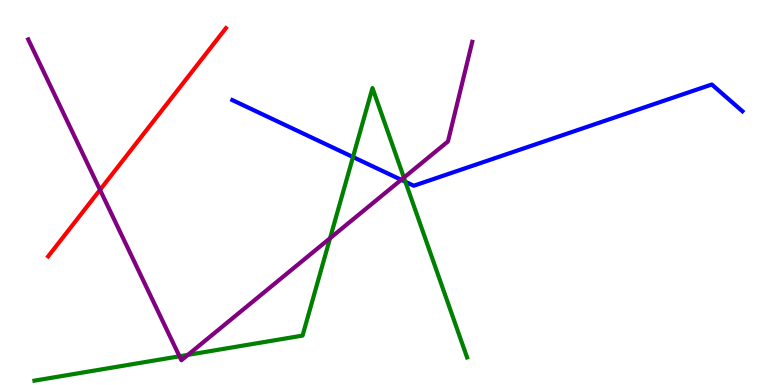[{'lines': ['blue', 'red'], 'intersections': []}, {'lines': ['green', 'red'], 'intersections': []}, {'lines': ['purple', 'red'], 'intersections': [{'x': 1.29, 'y': 5.07}]}, {'lines': ['blue', 'green'], 'intersections': [{'x': 4.55, 'y': 5.92}, {'x': 5.23, 'y': 5.28}]}, {'lines': ['blue', 'purple'], 'intersections': [{'x': 5.18, 'y': 5.33}]}, {'lines': ['green', 'purple'], 'intersections': [{'x': 2.32, 'y': 0.746}, {'x': 2.42, 'y': 0.783}, {'x': 4.26, 'y': 3.81}, {'x': 5.21, 'y': 5.39}]}]